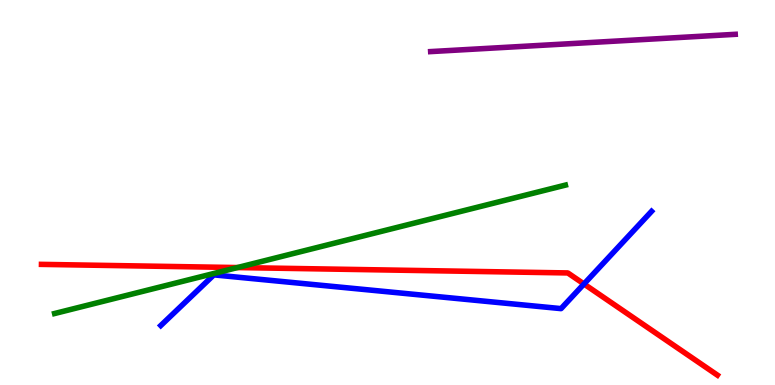[{'lines': ['blue', 'red'], 'intersections': [{'x': 7.54, 'y': 2.62}]}, {'lines': ['green', 'red'], 'intersections': [{'x': 3.06, 'y': 3.05}]}, {'lines': ['purple', 'red'], 'intersections': []}, {'lines': ['blue', 'green'], 'intersections': []}, {'lines': ['blue', 'purple'], 'intersections': []}, {'lines': ['green', 'purple'], 'intersections': []}]